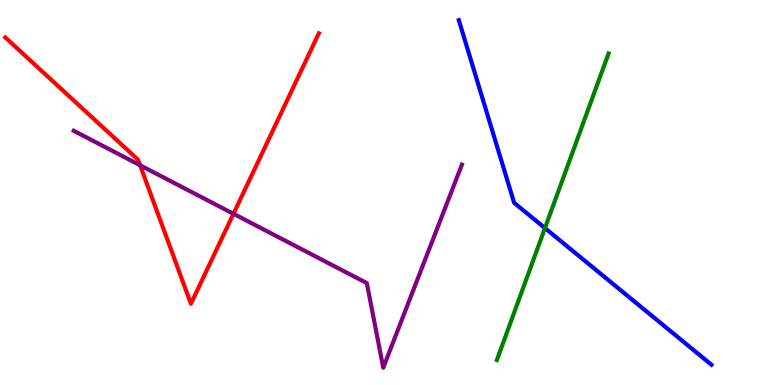[{'lines': ['blue', 'red'], 'intersections': []}, {'lines': ['green', 'red'], 'intersections': []}, {'lines': ['purple', 'red'], 'intersections': [{'x': 1.81, 'y': 5.71}, {'x': 3.01, 'y': 4.45}]}, {'lines': ['blue', 'green'], 'intersections': [{'x': 7.03, 'y': 4.08}]}, {'lines': ['blue', 'purple'], 'intersections': []}, {'lines': ['green', 'purple'], 'intersections': []}]